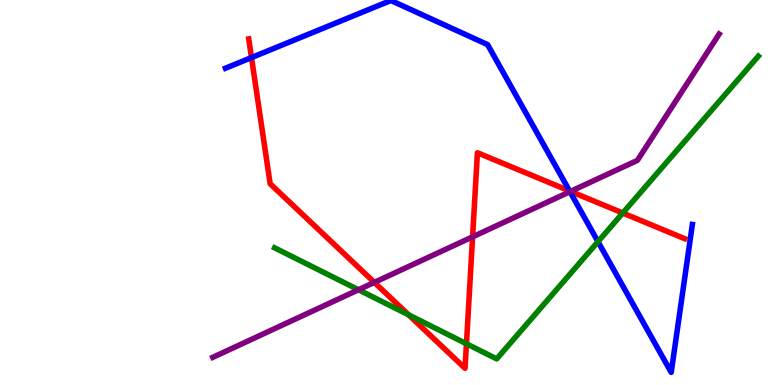[{'lines': ['blue', 'red'], 'intersections': [{'x': 3.25, 'y': 8.5}, {'x': 7.35, 'y': 5.04}]}, {'lines': ['green', 'red'], 'intersections': [{'x': 5.27, 'y': 1.82}, {'x': 6.02, 'y': 1.07}, {'x': 8.04, 'y': 4.47}]}, {'lines': ['purple', 'red'], 'intersections': [{'x': 4.83, 'y': 2.66}, {'x': 6.1, 'y': 3.85}, {'x': 7.36, 'y': 5.03}]}, {'lines': ['blue', 'green'], 'intersections': [{'x': 7.72, 'y': 3.72}]}, {'lines': ['blue', 'purple'], 'intersections': [{'x': 7.35, 'y': 5.02}]}, {'lines': ['green', 'purple'], 'intersections': [{'x': 4.63, 'y': 2.47}]}]